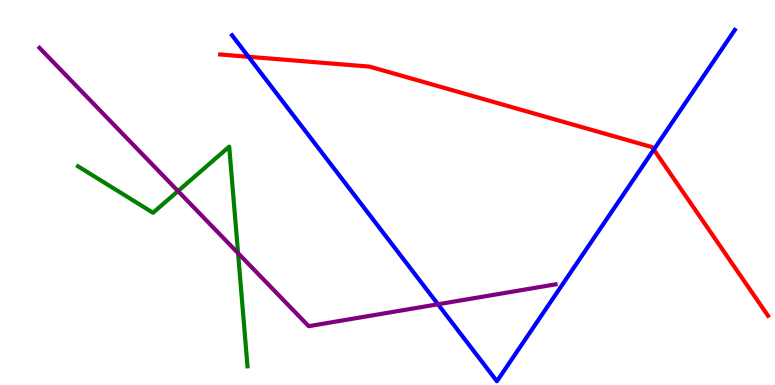[{'lines': ['blue', 'red'], 'intersections': [{'x': 3.21, 'y': 8.53}, {'x': 8.44, 'y': 6.11}]}, {'lines': ['green', 'red'], 'intersections': []}, {'lines': ['purple', 'red'], 'intersections': []}, {'lines': ['blue', 'green'], 'intersections': []}, {'lines': ['blue', 'purple'], 'intersections': [{'x': 5.65, 'y': 2.1}]}, {'lines': ['green', 'purple'], 'intersections': [{'x': 2.3, 'y': 5.04}, {'x': 3.07, 'y': 3.42}]}]